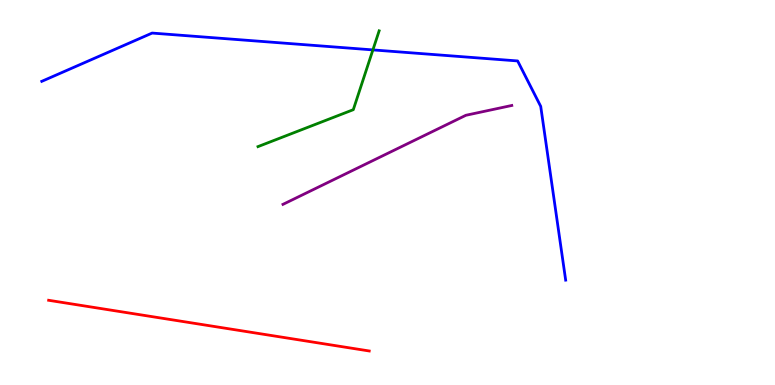[{'lines': ['blue', 'red'], 'intersections': []}, {'lines': ['green', 'red'], 'intersections': []}, {'lines': ['purple', 'red'], 'intersections': []}, {'lines': ['blue', 'green'], 'intersections': [{'x': 4.81, 'y': 8.7}]}, {'lines': ['blue', 'purple'], 'intersections': []}, {'lines': ['green', 'purple'], 'intersections': []}]